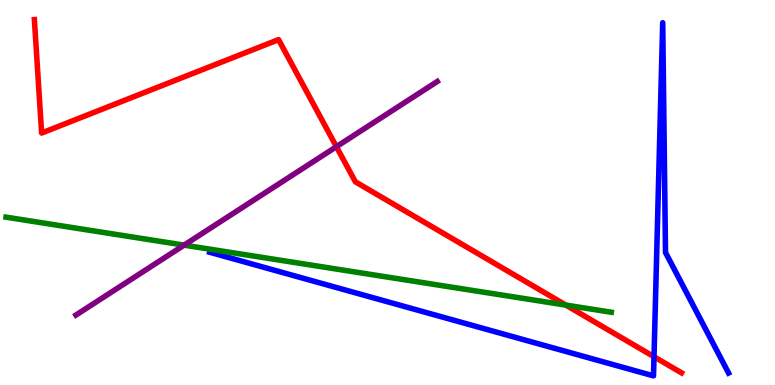[{'lines': ['blue', 'red'], 'intersections': [{'x': 8.44, 'y': 0.734}]}, {'lines': ['green', 'red'], 'intersections': [{'x': 7.3, 'y': 2.08}]}, {'lines': ['purple', 'red'], 'intersections': [{'x': 4.34, 'y': 6.19}]}, {'lines': ['blue', 'green'], 'intersections': []}, {'lines': ['blue', 'purple'], 'intersections': []}, {'lines': ['green', 'purple'], 'intersections': [{'x': 2.38, 'y': 3.63}]}]